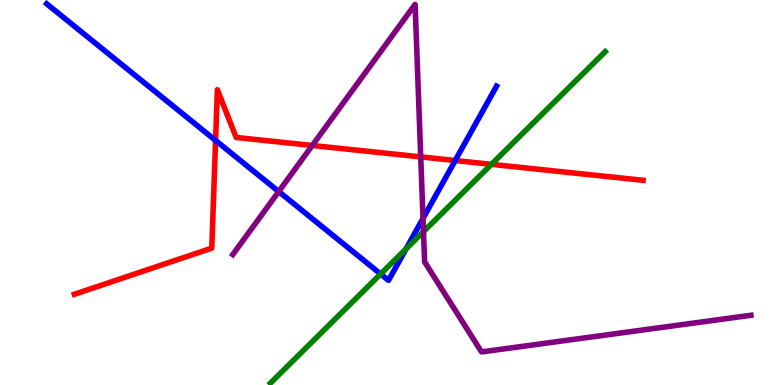[{'lines': ['blue', 'red'], 'intersections': [{'x': 2.78, 'y': 6.35}, {'x': 5.87, 'y': 5.83}]}, {'lines': ['green', 'red'], 'intersections': [{'x': 6.34, 'y': 5.73}]}, {'lines': ['purple', 'red'], 'intersections': [{'x': 4.03, 'y': 6.22}, {'x': 5.43, 'y': 5.92}]}, {'lines': ['blue', 'green'], 'intersections': [{'x': 4.91, 'y': 2.88}, {'x': 5.24, 'y': 3.54}]}, {'lines': ['blue', 'purple'], 'intersections': [{'x': 3.6, 'y': 5.03}, {'x': 5.46, 'y': 4.33}]}, {'lines': ['green', 'purple'], 'intersections': [{'x': 5.46, 'y': 3.98}]}]